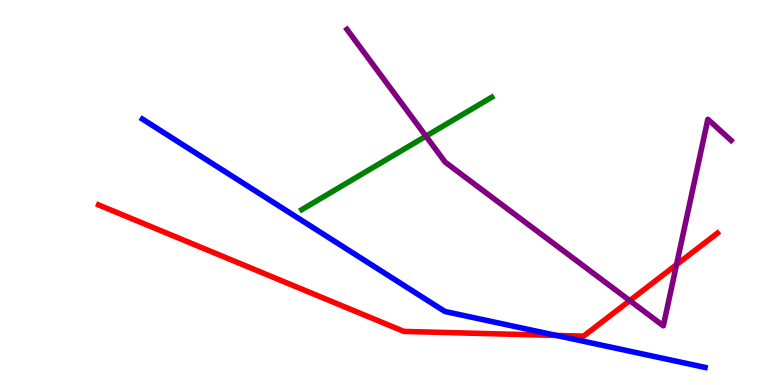[{'lines': ['blue', 'red'], 'intersections': [{'x': 7.18, 'y': 1.29}]}, {'lines': ['green', 'red'], 'intersections': []}, {'lines': ['purple', 'red'], 'intersections': [{'x': 8.13, 'y': 2.19}, {'x': 8.73, 'y': 3.13}]}, {'lines': ['blue', 'green'], 'intersections': []}, {'lines': ['blue', 'purple'], 'intersections': []}, {'lines': ['green', 'purple'], 'intersections': [{'x': 5.5, 'y': 6.46}]}]